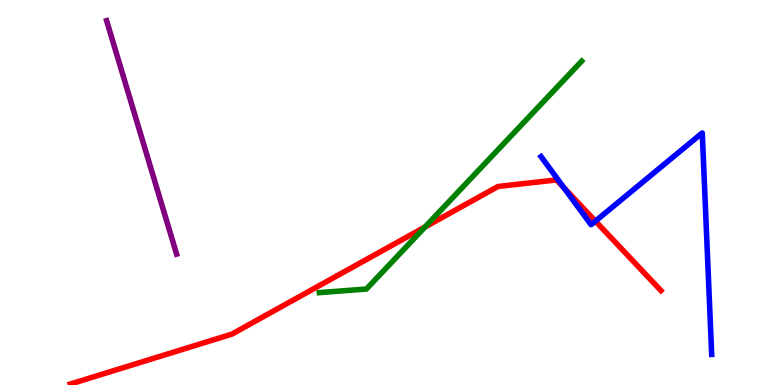[{'lines': ['blue', 'red'], 'intersections': [{'x': 7.28, 'y': 5.12}, {'x': 7.68, 'y': 4.26}]}, {'lines': ['green', 'red'], 'intersections': [{'x': 5.48, 'y': 4.1}]}, {'lines': ['purple', 'red'], 'intersections': []}, {'lines': ['blue', 'green'], 'intersections': []}, {'lines': ['blue', 'purple'], 'intersections': []}, {'lines': ['green', 'purple'], 'intersections': []}]